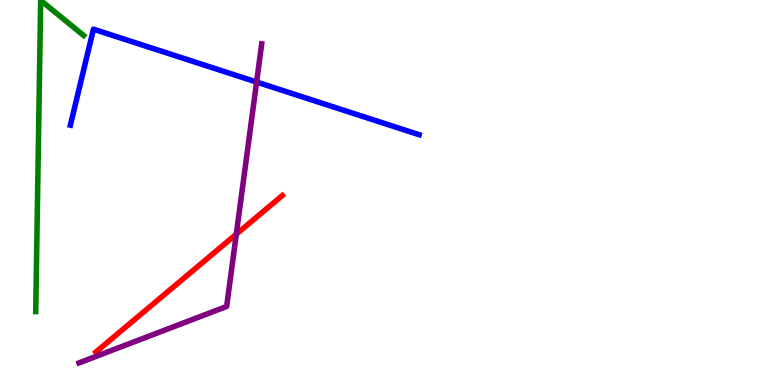[{'lines': ['blue', 'red'], 'intersections': []}, {'lines': ['green', 'red'], 'intersections': []}, {'lines': ['purple', 'red'], 'intersections': [{'x': 3.05, 'y': 3.92}]}, {'lines': ['blue', 'green'], 'intersections': []}, {'lines': ['blue', 'purple'], 'intersections': [{'x': 3.31, 'y': 7.87}]}, {'lines': ['green', 'purple'], 'intersections': []}]